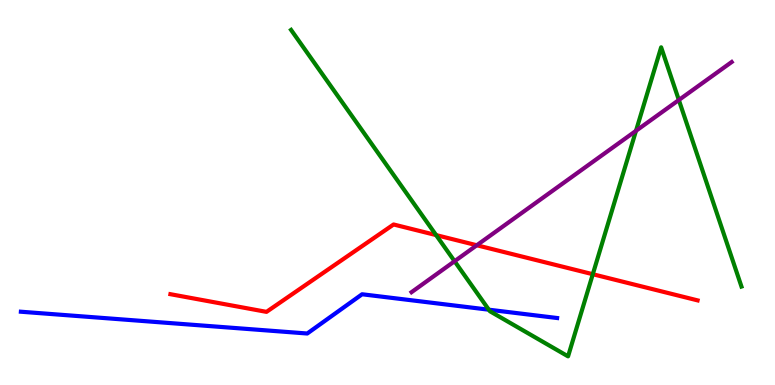[{'lines': ['blue', 'red'], 'intersections': []}, {'lines': ['green', 'red'], 'intersections': [{'x': 5.63, 'y': 3.89}, {'x': 7.65, 'y': 2.88}]}, {'lines': ['purple', 'red'], 'intersections': [{'x': 6.15, 'y': 3.63}]}, {'lines': ['blue', 'green'], 'intersections': [{'x': 6.31, 'y': 1.96}]}, {'lines': ['blue', 'purple'], 'intersections': []}, {'lines': ['green', 'purple'], 'intersections': [{'x': 5.87, 'y': 3.21}, {'x': 8.21, 'y': 6.6}, {'x': 8.76, 'y': 7.4}]}]